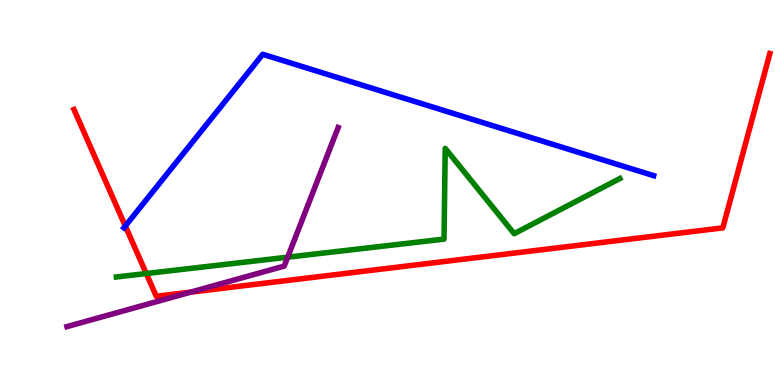[{'lines': ['blue', 'red'], 'intersections': [{'x': 1.62, 'y': 4.13}]}, {'lines': ['green', 'red'], 'intersections': [{'x': 1.89, 'y': 2.9}]}, {'lines': ['purple', 'red'], 'intersections': [{'x': 2.46, 'y': 2.41}]}, {'lines': ['blue', 'green'], 'intersections': []}, {'lines': ['blue', 'purple'], 'intersections': []}, {'lines': ['green', 'purple'], 'intersections': [{'x': 3.71, 'y': 3.32}]}]